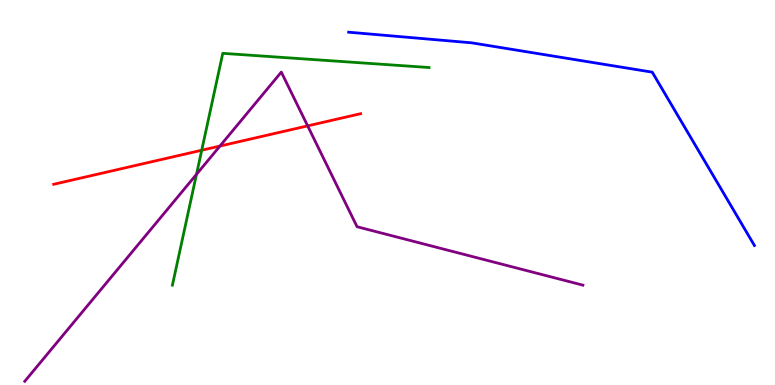[{'lines': ['blue', 'red'], 'intersections': []}, {'lines': ['green', 'red'], 'intersections': [{'x': 2.6, 'y': 6.1}]}, {'lines': ['purple', 'red'], 'intersections': [{'x': 2.84, 'y': 6.21}, {'x': 3.97, 'y': 6.73}]}, {'lines': ['blue', 'green'], 'intersections': []}, {'lines': ['blue', 'purple'], 'intersections': []}, {'lines': ['green', 'purple'], 'intersections': [{'x': 2.54, 'y': 5.47}]}]